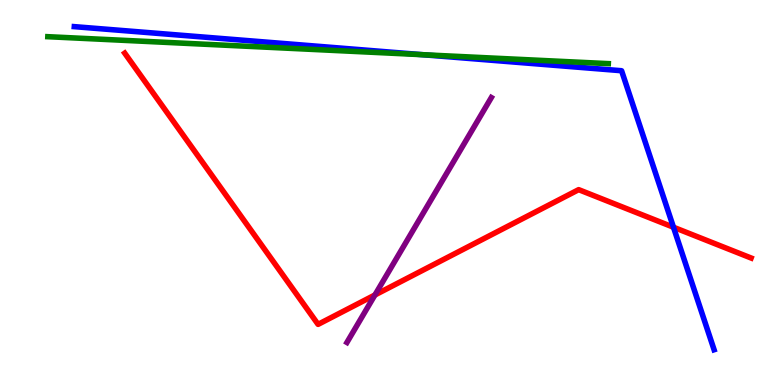[{'lines': ['blue', 'red'], 'intersections': [{'x': 8.69, 'y': 4.1}]}, {'lines': ['green', 'red'], 'intersections': []}, {'lines': ['purple', 'red'], 'intersections': [{'x': 4.84, 'y': 2.34}]}, {'lines': ['blue', 'green'], 'intersections': [{'x': 5.46, 'y': 8.58}]}, {'lines': ['blue', 'purple'], 'intersections': []}, {'lines': ['green', 'purple'], 'intersections': []}]